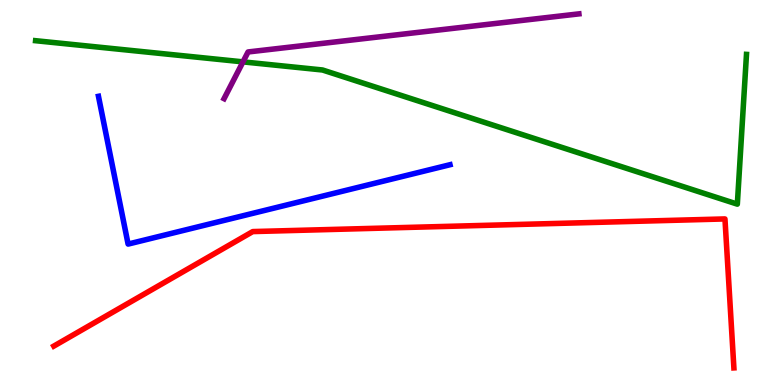[{'lines': ['blue', 'red'], 'intersections': []}, {'lines': ['green', 'red'], 'intersections': []}, {'lines': ['purple', 'red'], 'intersections': []}, {'lines': ['blue', 'green'], 'intersections': []}, {'lines': ['blue', 'purple'], 'intersections': []}, {'lines': ['green', 'purple'], 'intersections': [{'x': 3.14, 'y': 8.39}]}]